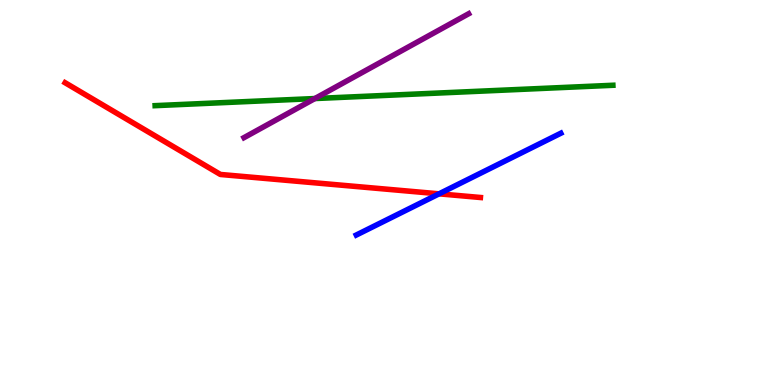[{'lines': ['blue', 'red'], 'intersections': [{'x': 5.67, 'y': 4.97}]}, {'lines': ['green', 'red'], 'intersections': []}, {'lines': ['purple', 'red'], 'intersections': []}, {'lines': ['blue', 'green'], 'intersections': []}, {'lines': ['blue', 'purple'], 'intersections': []}, {'lines': ['green', 'purple'], 'intersections': [{'x': 4.06, 'y': 7.44}]}]